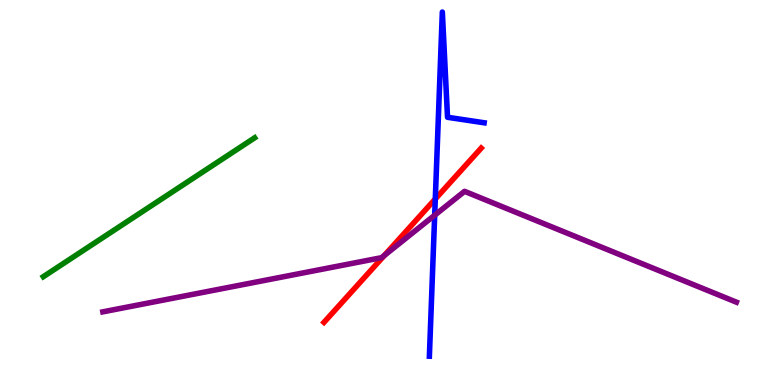[{'lines': ['blue', 'red'], 'intersections': [{'x': 5.62, 'y': 4.83}]}, {'lines': ['green', 'red'], 'intersections': []}, {'lines': ['purple', 'red'], 'intersections': [{'x': 4.96, 'y': 3.37}]}, {'lines': ['blue', 'green'], 'intersections': []}, {'lines': ['blue', 'purple'], 'intersections': [{'x': 5.61, 'y': 4.41}]}, {'lines': ['green', 'purple'], 'intersections': []}]